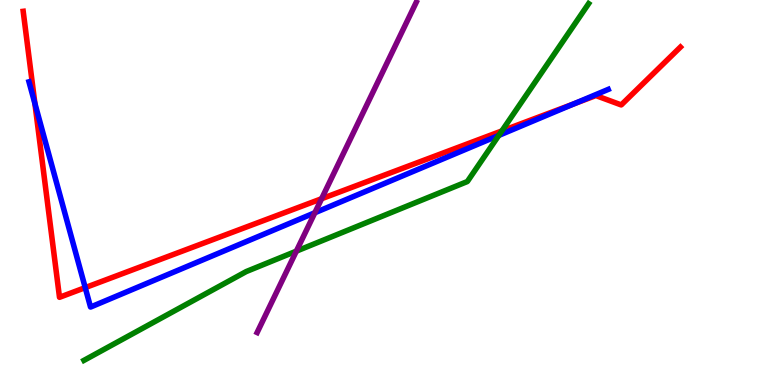[{'lines': ['blue', 'red'], 'intersections': [{'x': 0.45, 'y': 7.31}, {'x': 1.1, 'y': 2.53}, {'x': 7.41, 'y': 7.3}]}, {'lines': ['green', 'red'], 'intersections': [{'x': 6.48, 'y': 6.6}]}, {'lines': ['purple', 'red'], 'intersections': [{'x': 4.15, 'y': 4.84}]}, {'lines': ['blue', 'green'], 'intersections': [{'x': 6.44, 'y': 6.48}]}, {'lines': ['blue', 'purple'], 'intersections': [{'x': 4.06, 'y': 4.47}]}, {'lines': ['green', 'purple'], 'intersections': [{'x': 3.82, 'y': 3.48}]}]